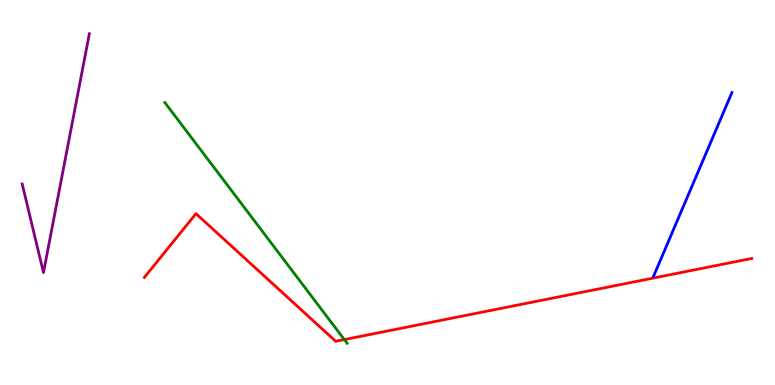[{'lines': ['blue', 'red'], 'intersections': []}, {'lines': ['green', 'red'], 'intersections': [{'x': 4.44, 'y': 1.18}]}, {'lines': ['purple', 'red'], 'intersections': []}, {'lines': ['blue', 'green'], 'intersections': []}, {'lines': ['blue', 'purple'], 'intersections': []}, {'lines': ['green', 'purple'], 'intersections': []}]